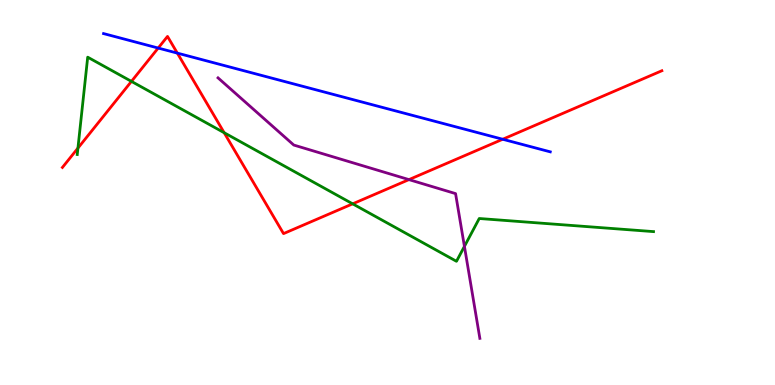[{'lines': ['blue', 'red'], 'intersections': [{'x': 2.04, 'y': 8.75}, {'x': 2.29, 'y': 8.62}, {'x': 6.49, 'y': 6.38}]}, {'lines': ['green', 'red'], 'intersections': [{'x': 1.01, 'y': 6.15}, {'x': 1.7, 'y': 7.89}, {'x': 2.89, 'y': 6.55}, {'x': 4.55, 'y': 4.71}]}, {'lines': ['purple', 'red'], 'intersections': [{'x': 5.28, 'y': 5.33}]}, {'lines': ['blue', 'green'], 'intersections': []}, {'lines': ['blue', 'purple'], 'intersections': []}, {'lines': ['green', 'purple'], 'intersections': [{'x': 5.99, 'y': 3.6}]}]